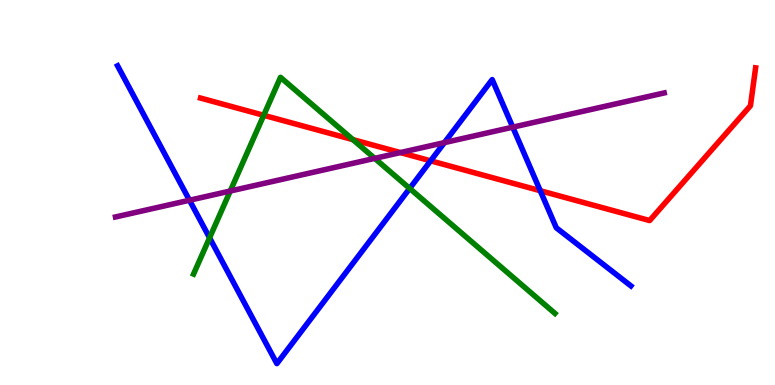[{'lines': ['blue', 'red'], 'intersections': [{'x': 5.56, 'y': 5.82}, {'x': 6.97, 'y': 5.05}]}, {'lines': ['green', 'red'], 'intersections': [{'x': 3.4, 'y': 7.01}, {'x': 4.55, 'y': 6.37}]}, {'lines': ['purple', 'red'], 'intersections': [{'x': 5.17, 'y': 6.04}]}, {'lines': ['blue', 'green'], 'intersections': [{'x': 2.7, 'y': 3.82}, {'x': 5.29, 'y': 5.11}]}, {'lines': ['blue', 'purple'], 'intersections': [{'x': 2.44, 'y': 4.8}, {'x': 5.73, 'y': 6.3}, {'x': 6.62, 'y': 6.7}]}, {'lines': ['green', 'purple'], 'intersections': [{'x': 2.97, 'y': 5.04}, {'x': 4.83, 'y': 5.89}]}]